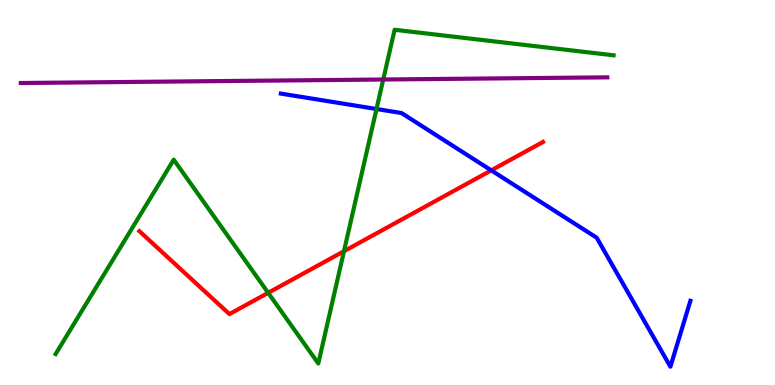[{'lines': ['blue', 'red'], 'intersections': [{'x': 6.34, 'y': 5.58}]}, {'lines': ['green', 'red'], 'intersections': [{'x': 3.46, 'y': 2.39}, {'x': 4.44, 'y': 3.47}]}, {'lines': ['purple', 'red'], 'intersections': []}, {'lines': ['blue', 'green'], 'intersections': [{'x': 4.86, 'y': 7.17}]}, {'lines': ['blue', 'purple'], 'intersections': []}, {'lines': ['green', 'purple'], 'intersections': [{'x': 4.95, 'y': 7.93}]}]